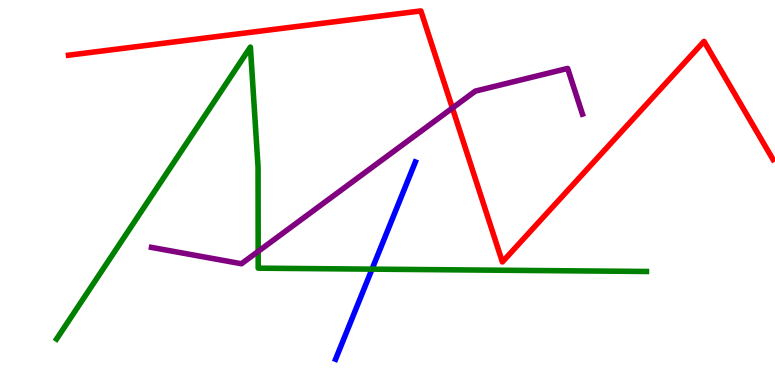[{'lines': ['blue', 'red'], 'intersections': []}, {'lines': ['green', 'red'], 'intersections': []}, {'lines': ['purple', 'red'], 'intersections': [{'x': 5.84, 'y': 7.19}]}, {'lines': ['blue', 'green'], 'intersections': [{'x': 4.8, 'y': 3.01}]}, {'lines': ['blue', 'purple'], 'intersections': []}, {'lines': ['green', 'purple'], 'intersections': [{'x': 3.33, 'y': 3.47}]}]